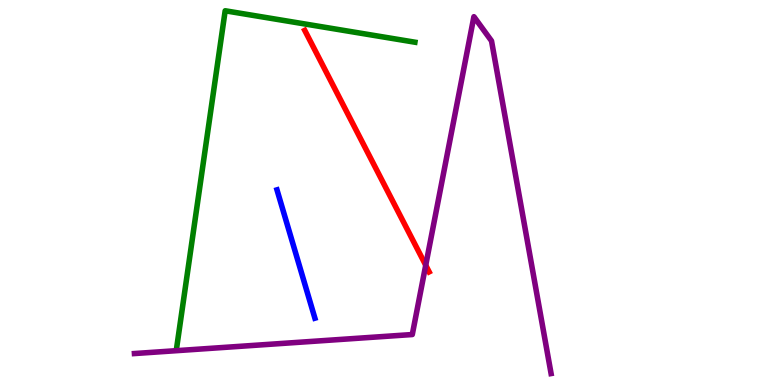[{'lines': ['blue', 'red'], 'intersections': []}, {'lines': ['green', 'red'], 'intersections': []}, {'lines': ['purple', 'red'], 'intersections': [{'x': 5.49, 'y': 3.11}]}, {'lines': ['blue', 'green'], 'intersections': []}, {'lines': ['blue', 'purple'], 'intersections': []}, {'lines': ['green', 'purple'], 'intersections': []}]